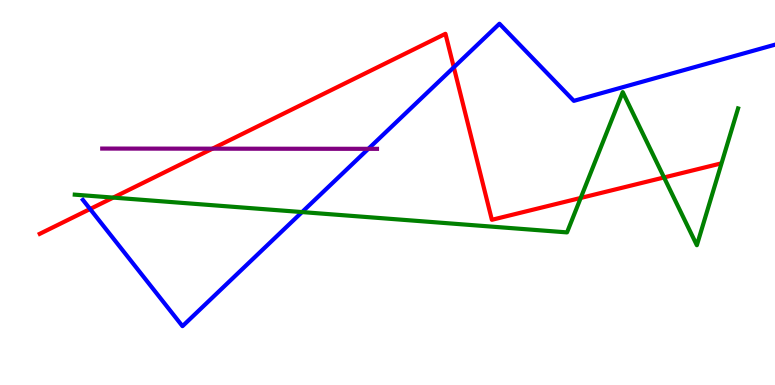[{'lines': ['blue', 'red'], 'intersections': [{'x': 1.16, 'y': 4.57}, {'x': 5.86, 'y': 8.25}]}, {'lines': ['green', 'red'], 'intersections': [{'x': 1.46, 'y': 4.87}, {'x': 7.49, 'y': 4.86}, {'x': 8.57, 'y': 5.39}]}, {'lines': ['purple', 'red'], 'intersections': [{'x': 2.74, 'y': 6.14}]}, {'lines': ['blue', 'green'], 'intersections': [{'x': 3.9, 'y': 4.49}]}, {'lines': ['blue', 'purple'], 'intersections': [{'x': 4.75, 'y': 6.13}]}, {'lines': ['green', 'purple'], 'intersections': []}]